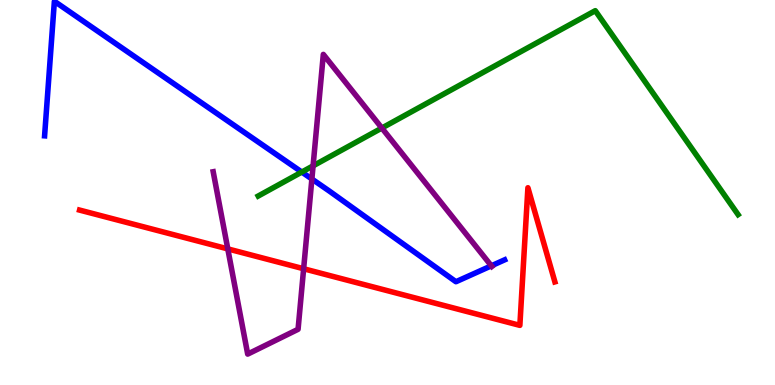[{'lines': ['blue', 'red'], 'intersections': []}, {'lines': ['green', 'red'], 'intersections': []}, {'lines': ['purple', 'red'], 'intersections': [{'x': 2.94, 'y': 3.54}, {'x': 3.92, 'y': 3.02}]}, {'lines': ['blue', 'green'], 'intersections': [{'x': 3.89, 'y': 5.53}]}, {'lines': ['blue', 'purple'], 'intersections': [{'x': 4.02, 'y': 5.35}, {'x': 6.34, 'y': 3.1}]}, {'lines': ['green', 'purple'], 'intersections': [{'x': 4.04, 'y': 5.69}, {'x': 4.93, 'y': 6.67}]}]